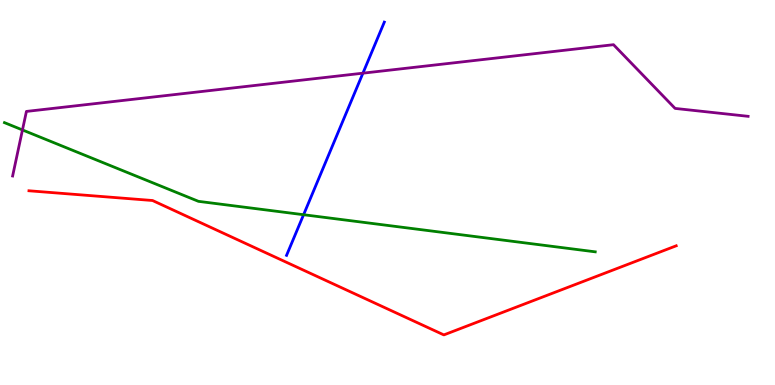[{'lines': ['blue', 'red'], 'intersections': []}, {'lines': ['green', 'red'], 'intersections': []}, {'lines': ['purple', 'red'], 'intersections': []}, {'lines': ['blue', 'green'], 'intersections': [{'x': 3.92, 'y': 4.42}]}, {'lines': ['blue', 'purple'], 'intersections': [{'x': 4.68, 'y': 8.1}]}, {'lines': ['green', 'purple'], 'intersections': [{'x': 0.29, 'y': 6.62}]}]